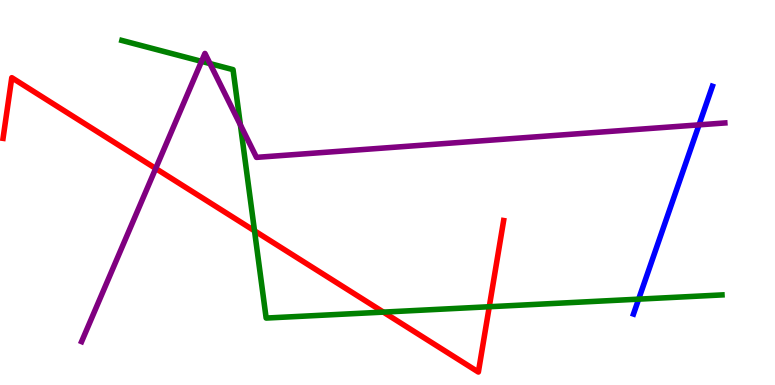[{'lines': ['blue', 'red'], 'intersections': []}, {'lines': ['green', 'red'], 'intersections': [{'x': 3.28, 'y': 4.0}, {'x': 4.95, 'y': 1.89}, {'x': 6.31, 'y': 2.03}]}, {'lines': ['purple', 'red'], 'intersections': [{'x': 2.01, 'y': 5.62}]}, {'lines': ['blue', 'green'], 'intersections': [{'x': 8.24, 'y': 2.23}]}, {'lines': ['blue', 'purple'], 'intersections': [{'x': 9.02, 'y': 6.76}]}, {'lines': ['green', 'purple'], 'intersections': [{'x': 2.6, 'y': 8.41}, {'x': 2.71, 'y': 8.35}, {'x': 3.1, 'y': 6.75}]}]